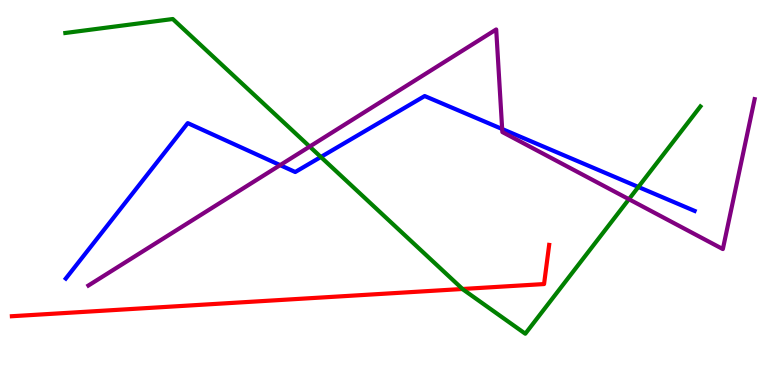[{'lines': ['blue', 'red'], 'intersections': []}, {'lines': ['green', 'red'], 'intersections': [{'x': 5.97, 'y': 2.49}]}, {'lines': ['purple', 'red'], 'intersections': []}, {'lines': ['blue', 'green'], 'intersections': [{'x': 4.14, 'y': 5.92}, {'x': 8.24, 'y': 5.14}]}, {'lines': ['blue', 'purple'], 'intersections': [{'x': 3.61, 'y': 5.71}, {'x': 6.48, 'y': 6.65}]}, {'lines': ['green', 'purple'], 'intersections': [{'x': 4.0, 'y': 6.19}, {'x': 8.12, 'y': 4.83}]}]